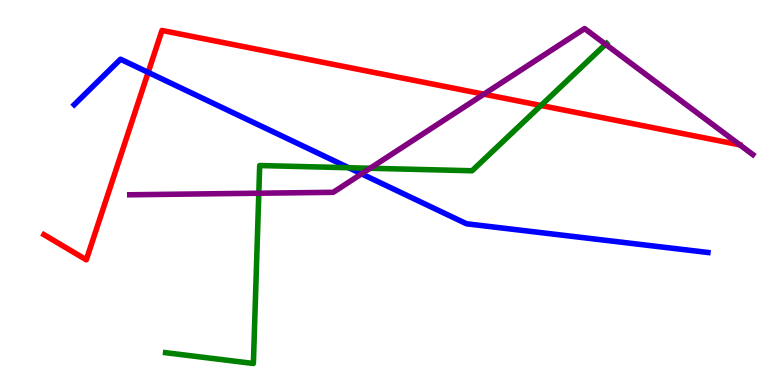[{'lines': ['blue', 'red'], 'intersections': [{'x': 1.91, 'y': 8.12}]}, {'lines': ['green', 'red'], 'intersections': [{'x': 6.98, 'y': 7.26}]}, {'lines': ['purple', 'red'], 'intersections': [{'x': 6.24, 'y': 7.55}]}, {'lines': ['blue', 'green'], 'intersections': [{'x': 4.5, 'y': 5.64}]}, {'lines': ['blue', 'purple'], 'intersections': [{'x': 4.67, 'y': 5.48}]}, {'lines': ['green', 'purple'], 'intersections': [{'x': 3.34, 'y': 4.98}, {'x': 4.78, 'y': 5.63}, {'x': 7.81, 'y': 8.85}]}]